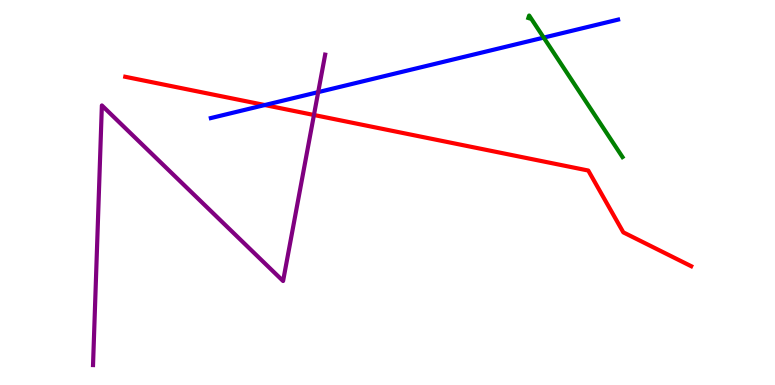[{'lines': ['blue', 'red'], 'intersections': [{'x': 3.42, 'y': 7.27}]}, {'lines': ['green', 'red'], 'intersections': []}, {'lines': ['purple', 'red'], 'intersections': [{'x': 4.05, 'y': 7.01}]}, {'lines': ['blue', 'green'], 'intersections': [{'x': 7.02, 'y': 9.02}]}, {'lines': ['blue', 'purple'], 'intersections': [{'x': 4.11, 'y': 7.61}]}, {'lines': ['green', 'purple'], 'intersections': []}]